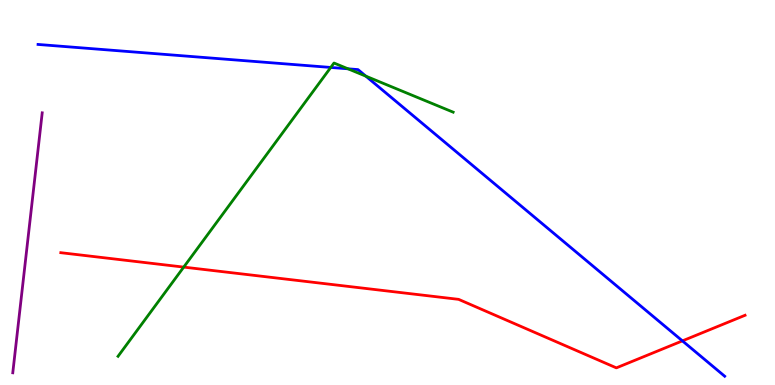[{'lines': ['blue', 'red'], 'intersections': [{'x': 8.81, 'y': 1.15}]}, {'lines': ['green', 'red'], 'intersections': [{'x': 2.37, 'y': 3.06}]}, {'lines': ['purple', 'red'], 'intersections': []}, {'lines': ['blue', 'green'], 'intersections': [{'x': 4.27, 'y': 8.25}, {'x': 4.49, 'y': 8.21}, {'x': 4.72, 'y': 8.02}]}, {'lines': ['blue', 'purple'], 'intersections': []}, {'lines': ['green', 'purple'], 'intersections': []}]